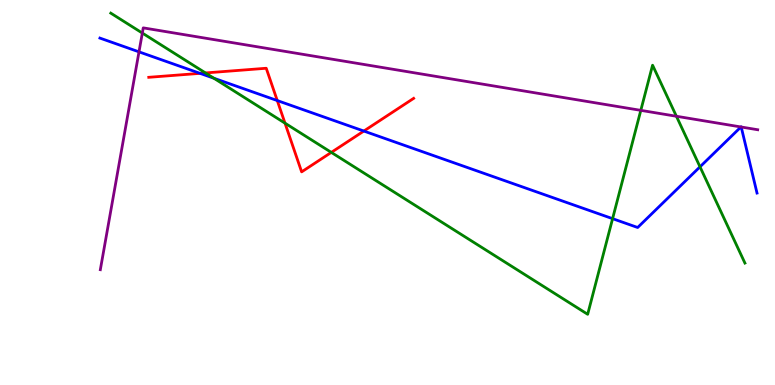[{'lines': ['blue', 'red'], 'intersections': [{'x': 2.58, 'y': 8.09}, {'x': 3.58, 'y': 7.39}, {'x': 4.69, 'y': 6.6}]}, {'lines': ['green', 'red'], 'intersections': [{'x': 2.65, 'y': 8.11}, {'x': 3.68, 'y': 6.8}, {'x': 4.27, 'y': 6.04}]}, {'lines': ['purple', 'red'], 'intersections': []}, {'lines': ['blue', 'green'], 'intersections': [{'x': 2.76, 'y': 7.97}, {'x': 7.9, 'y': 4.32}, {'x': 9.03, 'y': 5.67}]}, {'lines': ['blue', 'purple'], 'intersections': [{'x': 1.79, 'y': 8.65}, {'x': 9.56, 'y': 6.7}, {'x': 9.56, 'y': 6.7}]}, {'lines': ['green', 'purple'], 'intersections': [{'x': 1.84, 'y': 9.14}, {'x': 8.27, 'y': 7.13}, {'x': 8.73, 'y': 6.98}]}]